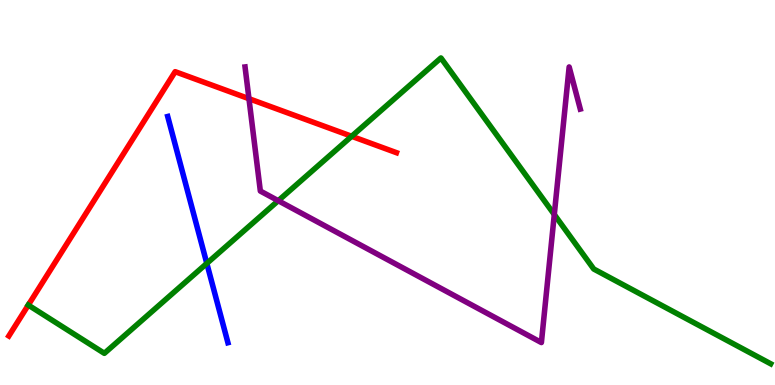[{'lines': ['blue', 'red'], 'intersections': []}, {'lines': ['green', 'red'], 'intersections': [{'x': 0.365, 'y': 2.08}, {'x': 4.54, 'y': 6.46}]}, {'lines': ['purple', 'red'], 'intersections': [{'x': 3.21, 'y': 7.44}]}, {'lines': ['blue', 'green'], 'intersections': [{'x': 2.67, 'y': 3.16}]}, {'lines': ['blue', 'purple'], 'intersections': []}, {'lines': ['green', 'purple'], 'intersections': [{'x': 3.59, 'y': 4.79}, {'x': 7.15, 'y': 4.43}]}]